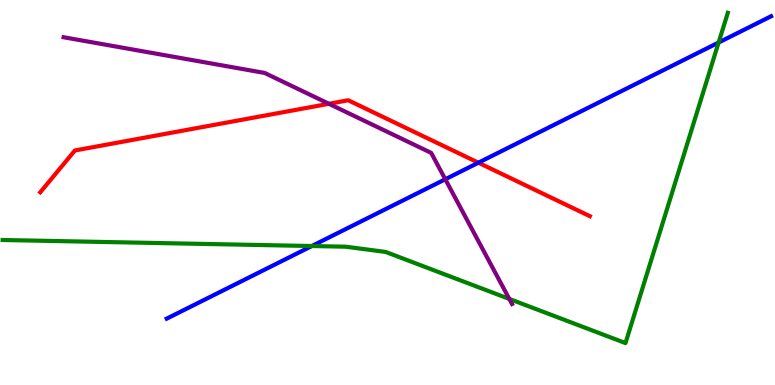[{'lines': ['blue', 'red'], 'intersections': [{'x': 6.17, 'y': 5.77}]}, {'lines': ['green', 'red'], 'intersections': []}, {'lines': ['purple', 'red'], 'intersections': [{'x': 4.24, 'y': 7.3}]}, {'lines': ['blue', 'green'], 'intersections': [{'x': 4.02, 'y': 3.61}, {'x': 9.27, 'y': 8.9}]}, {'lines': ['blue', 'purple'], 'intersections': [{'x': 5.75, 'y': 5.34}]}, {'lines': ['green', 'purple'], 'intersections': [{'x': 6.57, 'y': 2.24}]}]